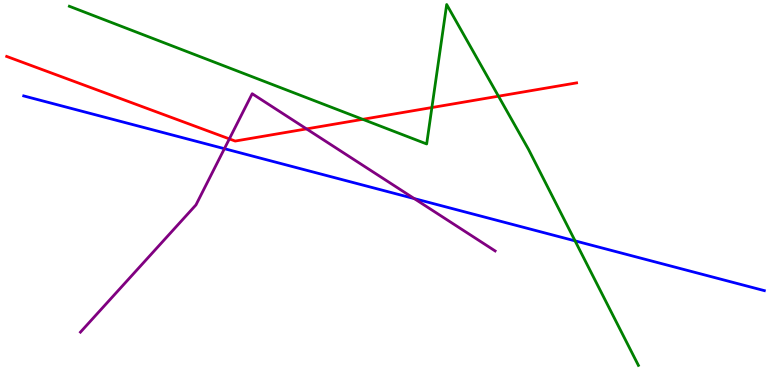[{'lines': ['blue', 'red'], 'intersections': []}, {'lines': ['green', 'red'], 'intersections': [{'x': 4.68, 'y': 6.9}, {'x': 5.57, 'y': 7.21}, {'x': 6.43, 'y': 7.5}]}, {'lines': ['purple', 'red'], 'intersections': [{'x': 2.96, 'y': 6.39}, {'x': 3.96, 'y': 6.65}]}, {'lines': ['blue', 'green'], 'intersections': [{'x': 7.42, 'y': 3.74}]}, {'lines': ['blue', 'purple'], 'intersections': [{'x': 2.9, 'y': 6.14}, {'x': 5.34, 'y': 4.84}]}, {'lines': ['green', 'purple'], 'intersections': []}]